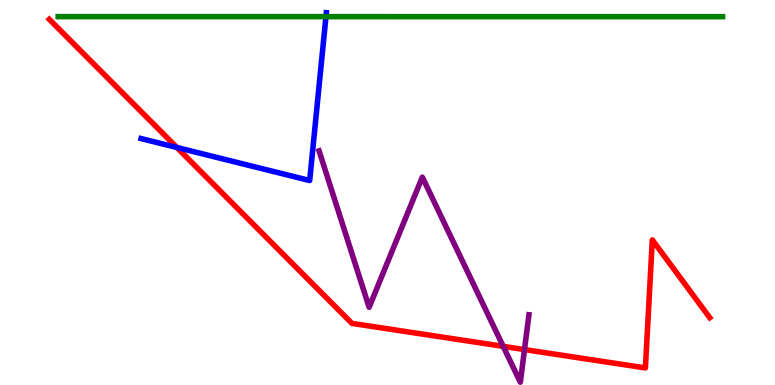[{'lines': ['blue', 'red'], 'intersections': [{'x': 2.28, 'y': 6.17}]}, {'lines': ['green', 'red'], 'intersections': []}, {'lines': ['purple', 'red'], 'intersections': [{'x': 6.49, 'y': 1.0}, {'x': 6.77, 'y': 0.92}]}, {'lines': ['blue', 'green'], 'intersections': [{'x': 4.21, 'y': 9.57}]}, {'lines': ['blue', 'purple'], 'intersections': []}, {'lines': ['green', 'purple'], 'intersections': []}]